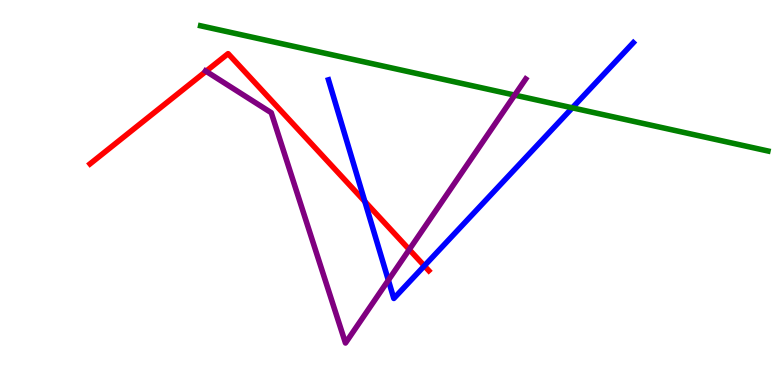[{'lines': ['blue', 'red'], 'intersections': [{'x': 4.71, 'y': 4.77}, {'x': 5.48, 'y': 3.09}]}, {'lines': ['green', 'red'], 'intersections': []}, {'lines': ['purple', 'red'], 'intersections': [{'x': 2.66, 'y': 8.15}, {'x': 5.28, 'y': 3.52}]}, {'lines': ['blue', 'green'], 'intersections': [{'x': 7.38, 'y': 7.2}]}, {'lines': ['blue', 'purple'], 'intersections': [{'x': 5.01, 'y': 2.72}]}, {'lines': ['green', 'purple'], 'intersections': [{'x': 6.64, 'y': 7.53}]}]